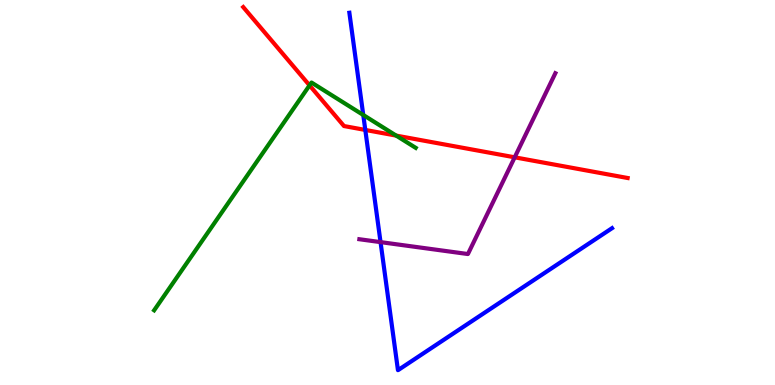[{'lines': ['blue', 'red'], 'intersections': [{'x': 4.71, 'y': 6.62}]}, {'lines': ['green', 'red'], 'intersections': [{'x': 3.99, 'y': 7.78}, {'x': 5.11, 'y': 6.48}]}, {'lines': ['purple', 'red'], 'intersections': [{'x': 6.64, 'y': 5.91}]}, {'lines': ['blue', 'green'], 'intersections': [{'x': 4.69, 'y': 7.01}]}, {'lines': ['blue', 'purple'], 'intersections': [{'x': 4.91, 'y': 3.71}]}, {'lines': ['green', 'purple'], 'intersections': []}]